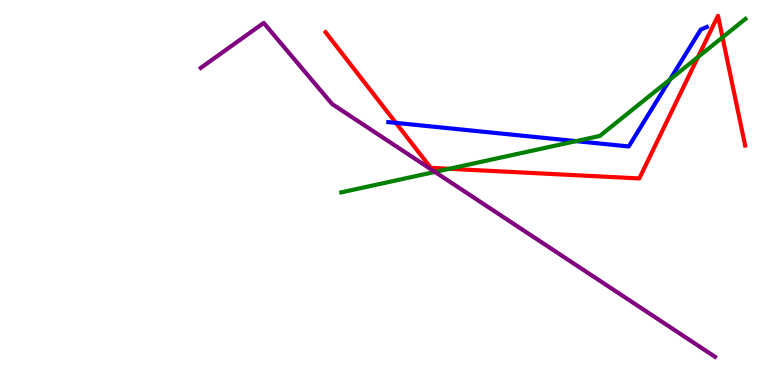[{'lines': ['blue', 'red'], 'intersections': [{'x': 5.11, 'y': 6.81}]}, {'lines': ['green', 'red'], 'intersections': [{'x': 5.8, 'y': 5.62}, {'x': 9.01, 'y': 8.52}, {'x': 9.32, 'y': 9.03}]}, {'lines': ['purple', 'red'], 'intersections': []}, {'lines': ['blue', 'green'], 'intersections': [{'x': 7.43, 'y': 6.33}, {'x': 8.64, 'y': 7.93}]}, {'lines': ['blue', 'purple'], 'intersections': []}, {'lines': ['green', 'purple'], 'intersections': [{'x': 5.61, 'y': 5.53}]}]